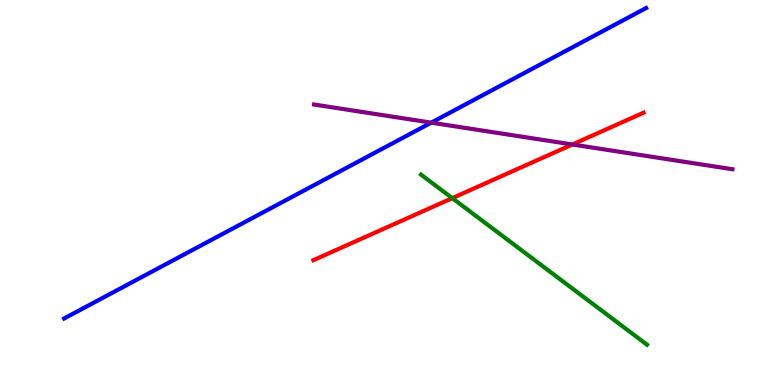[{'lines': ['blue', 'red'], 'intersections': []}, {'lines': ['green', 'red'], 'intersections': [{'x': 5.84, 'y': 4.85}]}, {'lines': ['purple', 'red'], 'intersections': [{'x': 7.39, 'y': 6.25}]}, {'lines': ['blue', 'green'], 'intersections': []}, {'lines': ['blue', 'purple'], 'intersections': [{'x': 5.56, 'y': 6.81}]}, {'lines': ['green', 'purple'], 'intersections': []}]